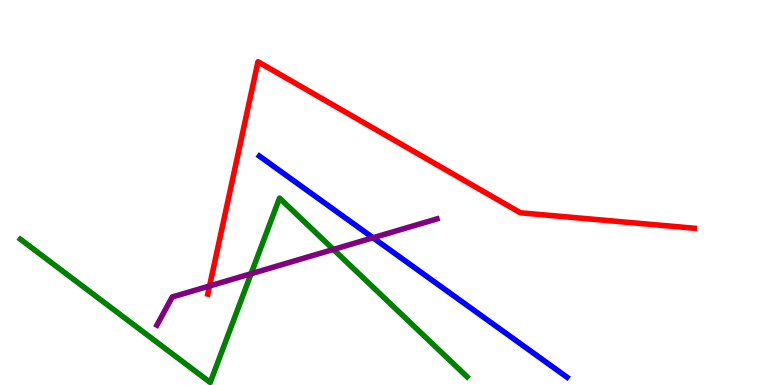[{'lines': ['blue', 'red'], 'intersections': []}, {'lines': ['green', 'red'], 'intersections': []}, {'lines': ['purple', 'red'], 'intersections': [{'x': 2.7, 'y': 2.57}]}, {'lines': ['blue', 'green'], 'intersections': []}, {'lines': ['blue', 'purple'], 'intersections': [{'x': 4.81, 'y': 3.82}]}, {'lines': ['green', 'purple'], 'intersections': [{'x': 3.24, 'y': 2.89}, {'x': 4.3, 'y': 3.52}]}]